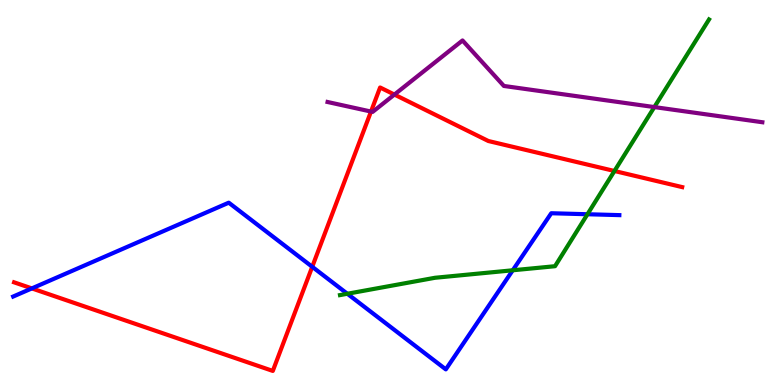[{'lines': ['blue', 'red'], 'intersections': [{'x': 0.411, 'y': 2.51}, {'x': 4.03, 'y': 3.07}]}, {'lines': ['green', 'red'], 'intersections': [{'x': 7.93, 'y': 5.56}]}, {'lines': ['purple', 'red'], 'intersections': [{'x': 4.79, 'y': 7.1}, {'x': 5.09, 'y': 7.54}]}, {'lines': ['blue', 'green'], 'intersections': [{'x': 4.48, 'y': 2.37}, {'x': 6.62, 'y': 2.98}, {'x': 7.58, 'y': 4.44}]}, {'lines': ['blue', 'purple'], 'intersections': []}, {'lines': ['green', 'purple'], 'intersections': [{'x': 8.44, 'y': 7.22}]}]